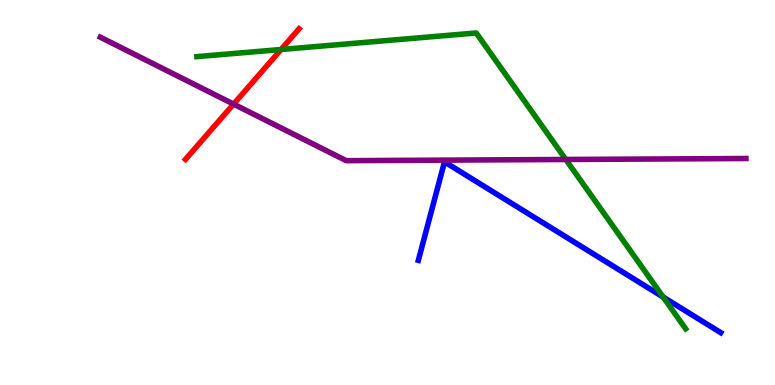[{'lines': ['blue', 'red'], 'intersections': []}, {'lines': ['green', 'red'], 'intersections': [{'x': 3.63, 'y': 8.71}]}, {'lines': ['purple', 'red'], 'intersections': [{'x': 3.01, 'y': 7.3}]}, {'lines': ['blue', 'green'], 'intersections': [{'x': 8.56, 'y': 2.28}]}, {'lines': ['blue', 'purple'], 'intersections': []}, {'lines': ['green', 'purple'], 'intersections': [{'x': 7.3, 'y': 5.86}]}]